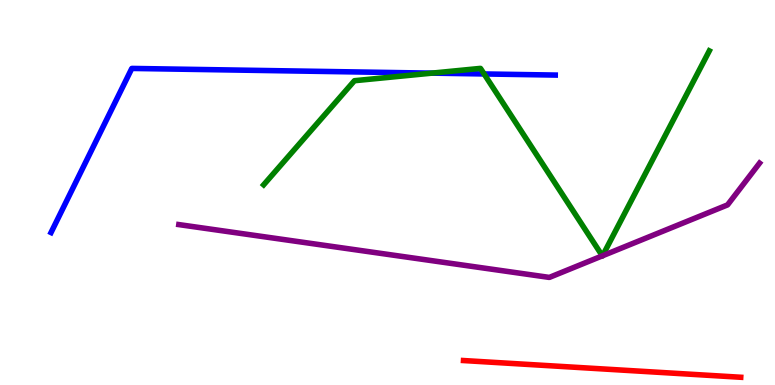[{'lines': ['blue', 'red'], 'intersections': []}, {'lines': ['green', 'red'], 'intersections': []}, {'lines': ['purple', 'red'], 'intersections': []}, {'lines': ['blue', 'green'], 'intersections': [{'x': 5.57, 'y': 8.1}, {'x': 6.25, 'y': 8.08}]}, {'lines': ['blue', 'purple'], 'intersections': []}, {'lines': ['green', 'purple'], 'intersections': [{'x': 7.77, 'y': 3.35}, {'x': 7.78, 'y': 3.36}]}]